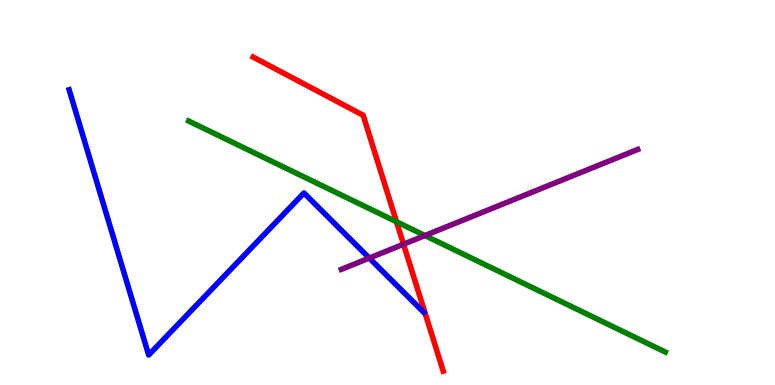[{'lines': ['blue', 'red'], 'intersections': []}, {'lines': ['green', 'red'], 'intersections': [{'x': 5.12, 'y': 4.24}]}, {'lines': ['purple', 'red'], 'intersections': [{'x': 5.21, 'y': 3.66}]}, {'lines': ['blue', 'green'], 'intersections': []}, {'lines': ['blue', 'purple'], 'intersections': [{'x': 4.77, 'y': 3.3}]}, {'lines': ['green', 'purple'], 'intersections': [{'x': 5.48, 'y': 3.88}]}]